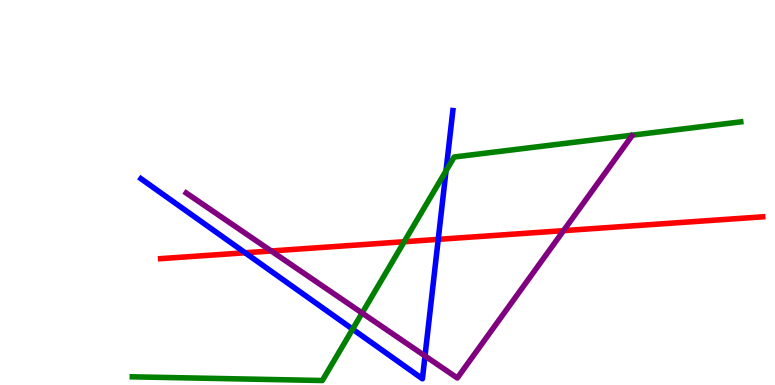[{'lines': ['blue', 'red'], 'intersections': [{'x': 3.16, 'y': 3.43}, {'x': 5.65, 'y': 3.78}]}, {'lines': ['green', 'red'], 'intersections': [{'x': 5.22, 'y': 3.72}]}, {'lines': ['purple', 'red'], 'intersections': [{'x': 3.5, 'y': 3.48}, {'x': 7.27, 'y': 4.01}]}, {'lines': ['blue', 'green'], 'intersections': [{'x': 4.55, 'y': 1.45}, {'x': 5.76, 'y': 5.56}]}, {'lines': ['blue', 'purple'], 'intersections': [{'x': 5.48, 'y': 0.755}]}, {'lines': ['green', 'purple'], 'intersections': [{'x': 4.67, 'y': 1.87}]}]